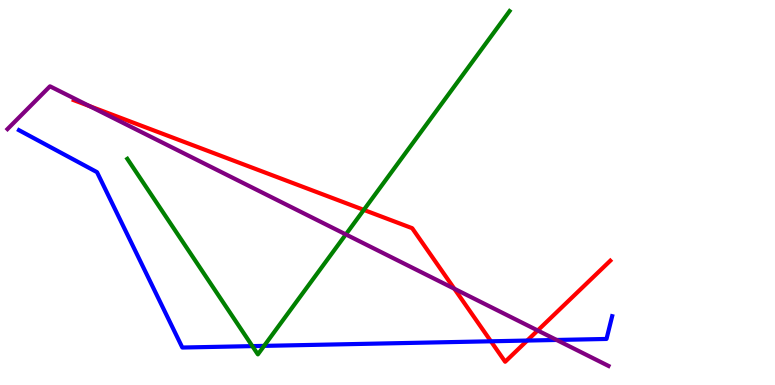[{'lines': ['blue', 'red'], 'intersections': [{'x': 6.33, 'y': 1.14}, {'x': 6.8, 'y': 1.15}]}, {'lines': ['green', 'red'], 'intersections': [{'x': 4.69, 'y': 4.55}]}, {'lines': ['purple', 'red'], 'intersections': [{'x': 1.16, 'y': 7.24}, {'x': 5.86, 'y': 2.5}, {'x': 6.94, 'y': 1.42}]}, {'lines': ['blue', 'green'], 'intersections': [{'x': 3.26, 'y': 1.01}, {'x': 3.41, 'y': 1.02}]}, {'lines': ['blue', 'purple'], 'intersections': [{'x': 7.18, 'y': 1.17}]}, {'lines': ['green', 'purple'], 'intersections': [{'x': 4.46, 'y': 3.91}]}]